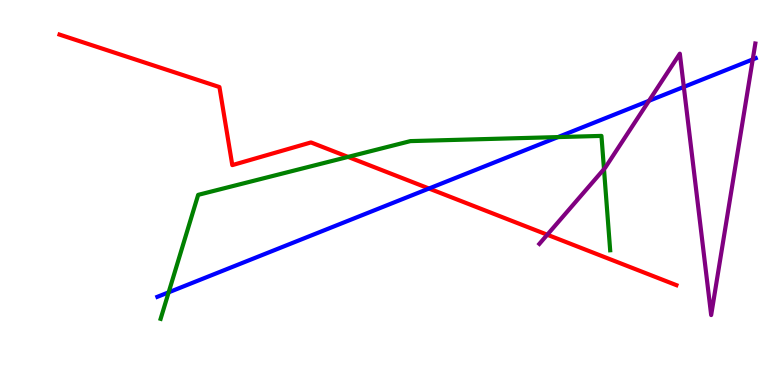[{'lines': ['blue', 'red'], 'intersections': [{'x': 5.54, 'y': 5.1}]}, {'lines': ['green', 'red'], 'intersections': [{'x': 4.49, 'y': 5.92}]}, {'lines': ['purple', 'red'], 'intersections': [{'x': 7.06, 'y': 3.9}]}, {'lines': ['blue', 'green'], 'intersections': [{'x': 2.18, 'y': 2.41}, {'x': 7.2, 'y': 6.44}]}, {'lines': ['blue', 'purple'], 'intersections': [{'x': 8.37, 'y': 7.38}, {'x': 8.82, 'y': 7.74}, {'x': 9.71, 'y': 8.46}]}, {'lines': ['green', 'purple'], 'intersections': [{'x': 7.79, 'y': 5.61}]}]